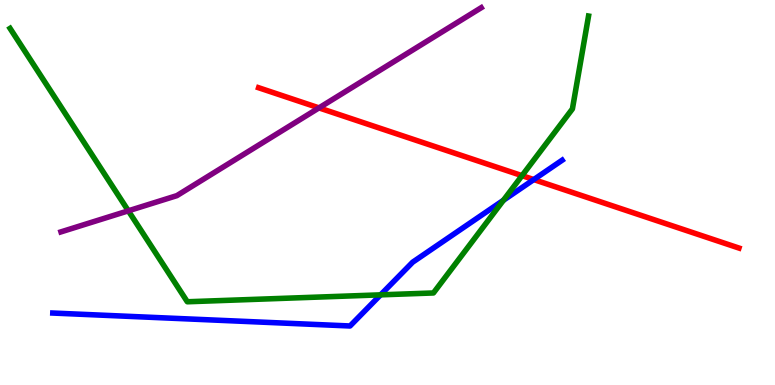[{'lines': ['blue', 'red'], 'intersections': [{'x': 6.89, 'y': 5.34}]}, {'lines': ['green', 'red'], 'intersections': [{'x': 6.74, 'y': 5.44}]}, {'lines': ['purple', 'red'], 'intersections': [{'x': 4.12, 'y': 7.2}]}, {'lines': ['blue', 'green'], 'intersections': [{'x': 4.91, 'y': 2.34}, {'x': 6.5, 'y': 4.8}]}, {'lines': ['blue', 'purple'], 'intersections': []}, {'lines': ['green', 'purple'], 'intersections': [{'x': 1.66, 'y': 4.52}]}]